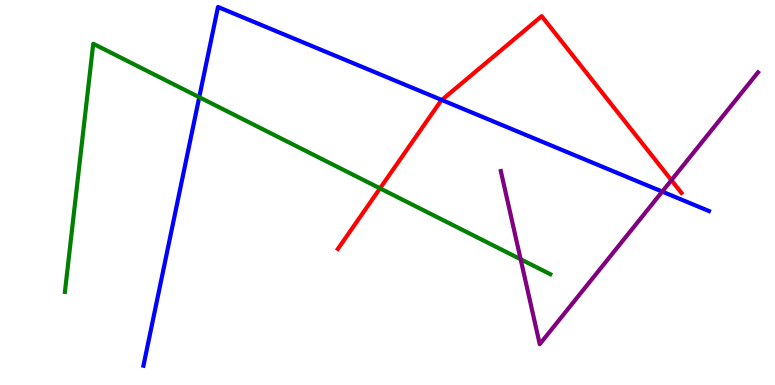[{'lines': ['blue', 'red'], 'intersections': [{'x': 5.7, 'y': 7.4}]}, {'lines': ['green', 'red'], 'intersections': [{'x': 4.9, 'y': 5.11}]}, {'lines': ['purple', 'red'], 'intersections': [{'x': 8.66, 'y': 5.32}]}, {'lines': ['blue', 'green'], 'intersections': [{'x': 2.57, 'y': 7.48}]}, {'lines': ['blue', 'purple'], 'intersections': [{'x': 8.54, 'y': 5.02}]}, {'lines': ['green', 'purple'], 'intersections': [{'x': 6.72, 'y': 3.27}]}]